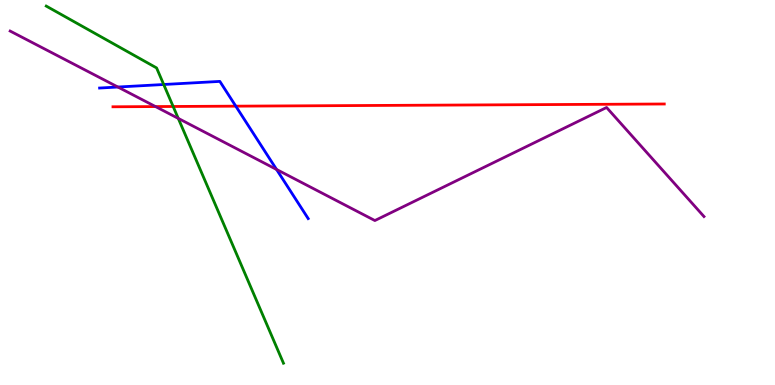[{'lines': ['blue', 'red'], 'intersections': [{'x': 3.04, 'y': 7.24}]}, {'lines': ['green', 'red'], 'intersections': [{'x': 2.23, 'y': 7.23}]}, {'lines': ['purple', 'red'], 'intersections': [{'x': 2.01, 'y': 7.23}]}, {'lines': ['blue', 'green'], 'intersections': [{'x': 2.11, 'y': 7.81}]}, {'lines': ['blue', 'purple'], 'intersections': [{'x': 1.52, 'y': 7.74}, {'x': 3.57, 'y': 5.6}]}, {'lines': ['green', 'purple'], 'intersections': [{'x': 2.3, 'y': 6.92}]}]